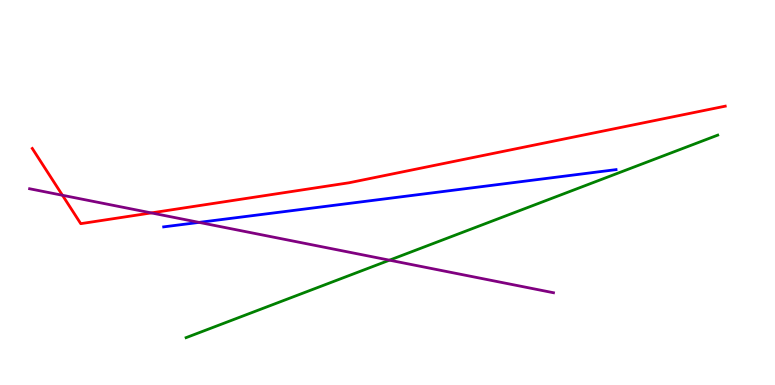[{'lines': ['blue', 'red'], 'intersections': []}, {'lines': ['green', 'red'], 'intersections': []}, {'lines': ['purple', 'red'], 'intersections': [{'x': 0.806, 'y': 4.93}, {'x': 1.95, 'y': 4.47}]}, {'lines': ['blue', 'green'], 'intersections': []}, {'lines': ['blue', 'purple'], 'intersections': [{'x': 2.57, 'y': 4.22}]}, {'lines': ['green', 'purple'], 'intersections': [{'x': 5.03, 'y': 3.24}]}]